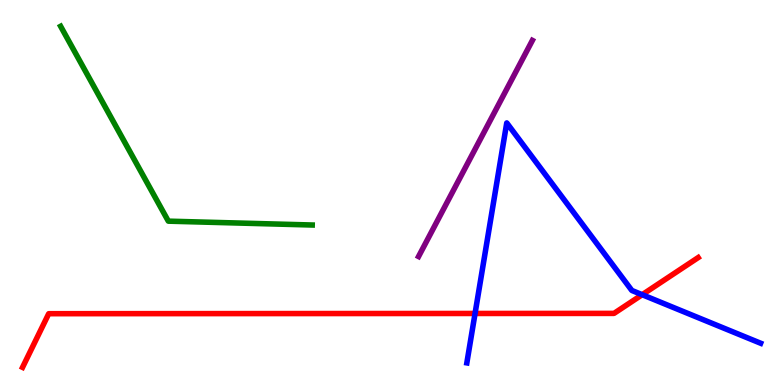[{'lines': ['blue', 'red'], 'intersections': [{'x': 6.13, 'y': 1.86}, {'x': 8.29, 'y': 2.35}]}, {'lines': ['green', 'red'], 'intersections': []}, {'lines': ['purple', 'red'], 'intersections': []}, {'lines': ['blue', 'green'], 'intersections': []}, {'lines': ['blue', 'purple'], 'intersections': []}, {'lines': ['green', 'purple'], 'intersections': []}]